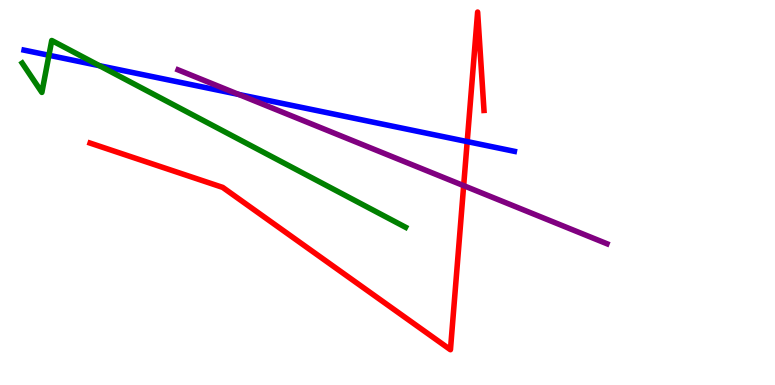[{'lines': ['blue', 'red'], 'intersections': [{'x': 6.03, 'y': 6.32}]}, {'lines': ['green', 'red'], 'intersections': []}, {'lines': ['purple', 'red'], 'intersections': [{'x': 5.98, 'y': 5.18}]}, {'lines': ['blue', 'green'], 'intersections': [{'x': 0.631, 'y': 8.56}, {'x': 1.28, 'y': 8.29}]}, {'lines': ['blue', 'purple'], 'intersections': [{'x': 3.08, 'y': 7.55}]}, {'lines': ['green', 'purple'], 'intersections': []}]